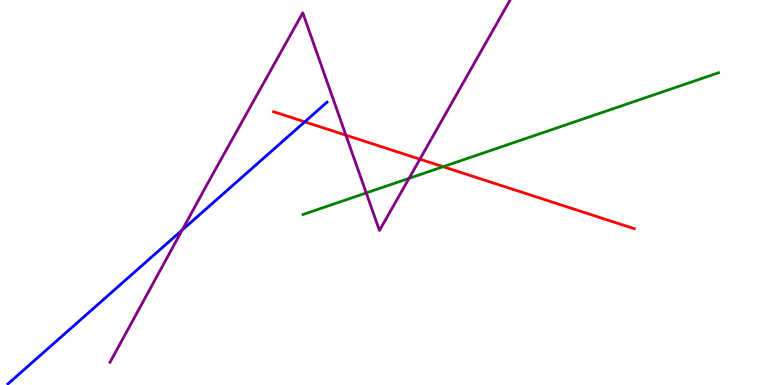[{'lines': ['blue', 'red'], 'intersections': [{'x': 3.93, 'y': 6.84}]}, {'lines': ['green', 'red'], 'intersections': [{'x': 5.72, 'y': 5.67}]}, {'lines': ['purple', 'red'], 'intersections': [{'x': 4.46, 'y': 6.49}, {'x': 5.42, 'y': 5.87}]}, {'lines': ['blue', 'green'], 'intersections': []}, {'lines': ['blue', 'purple'], 'intersections': [{'x': 2.35, 'y': 4.02}]}, {'lines': ['green', 'purple'], 'intersections': [{'x': 4.73, 'y': 4.99}, {'x': 5.28, 'y': 5.37}]}]